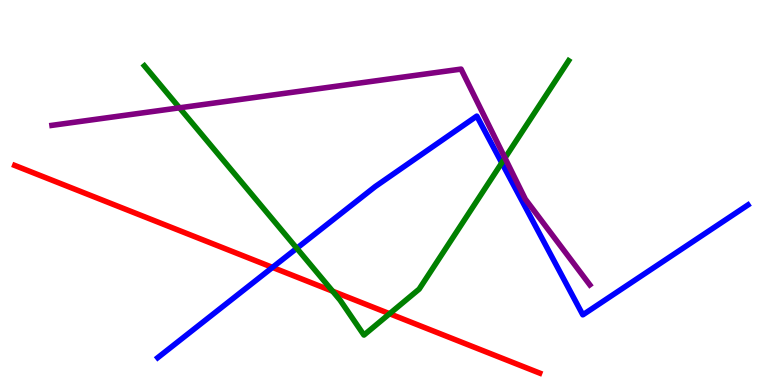[{'lines': ['blue', 'red'], 'intersections': [{'x': 3.52, 'y': 3.05}]}, {'lines': ['green', 'red'], 'intersections': [{'x': 4.29, 'y': 2.44}, {'x': 5.03, 'y': 1.85}]}, {'lines': ['purple', 'red'], 'intersections': []}, {'lines': ['blue', 'green'], 'intersections': [{'x': 3.83, 'y': 3.55}, {'x': 6.47, 'y': 5.77}]}, {'lines': ['blue', 'purple'], 'intersections': []}, {'lines': ['green', 'purple'], 'intersections': [{'x': 2.32, 'y': 7.2}, {'x': 6.52, 'y': 5.9}]}]